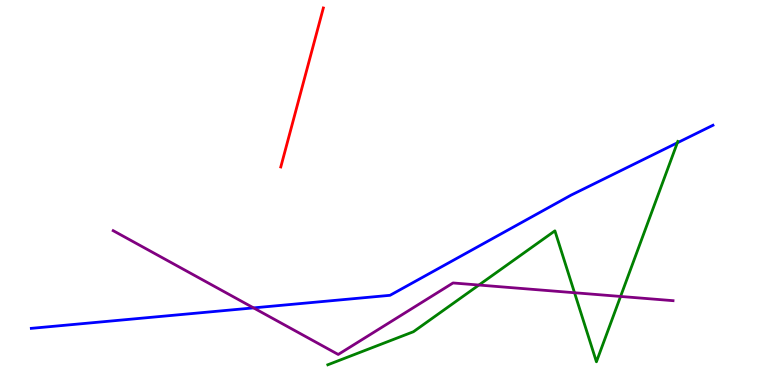[{'lines': ['blue', 'red'], 'intersections': []}, {'lines': ['green', 'red'], 'intersections': []}, {'lines': ['purple', 'red'], 'intersections': []}, {'lines': ['blue', 'green'], 'intersections': [{'x': 8.74, 'y': 6.29}]}, {'lines': ['blue', 'purple'], 'intersections': [{'x': 3.27, 'y': 2.0}]}, {'lines': ['green', 'purple'], 'intersections': [{'x': 6.18, 'y': 2.6}, {'x': 7.41, 'y': 2.4}, {'x': 8.01, 'y': 2.3}]}]